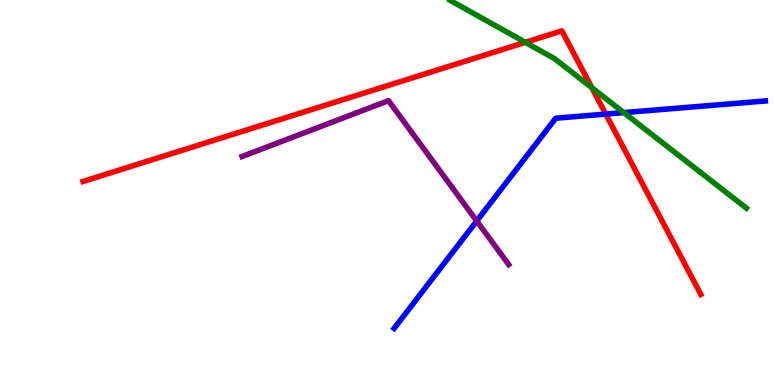[{'lines': ['blue', 'red'], 'intersections': [{'x': 7.82, 'y': 7.04}]}, {'lines': ['green', 'red'], 'intersections': [{'x': 6.78, 'y': 8.9}, {'x': 7.64, 'y': 7.72}]}, {'lines': ['purple', 'red'], 'intersections': []}, {'lines': ['blue', 'green'], 'intersections': [{'x': 8.05, 'y': 7.08}]}, {'lines': ['blue', 'purple'], 'intersections': [{'x': 6.15, 'y': 4.26}]}, {'lines': ['green', 'purple'], 'intersections': []}]